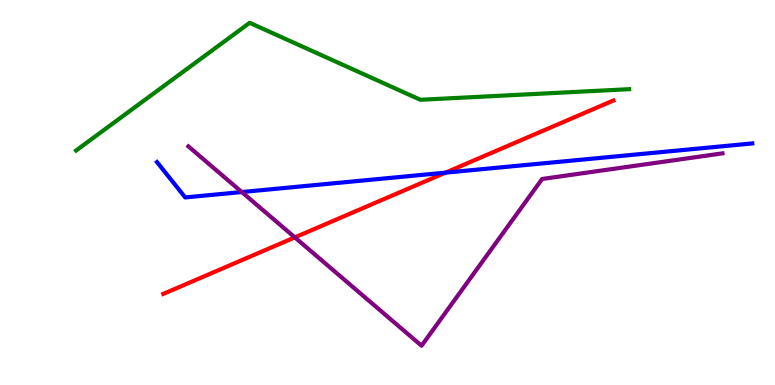[{'lines': ['blue', 'red'], 'intersections': [{'x': 5.75, 'y': 5.52}]}, {'lines': ['green', 'red'], 'intersections': []}, {'lines': ['purple', 'red'], 'intersections': [{'x': 3.8, 'y': 3.83}]}, {'lines': ['blue', 'green'], 'intersections': []}, {'lines': ['blue', 'purple'], 'intersections': [{'x': 3.12, 'y': 5.01}]}, {'lines': ['green', 'purple'], 'intersections': []}]